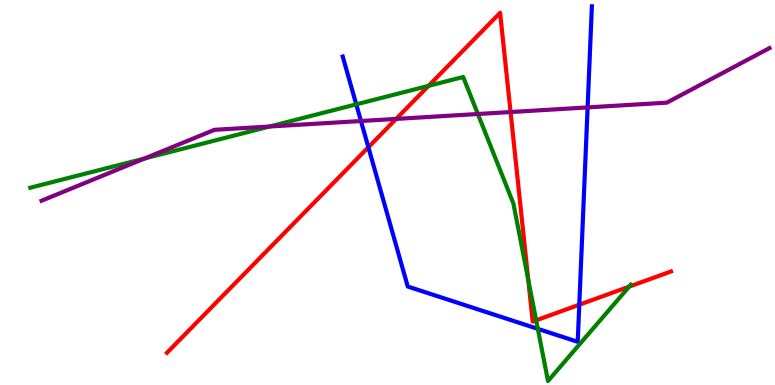[{'lines': ['blue', 'red'], 'intersections': [{'x': 4.75, 'y': 6.18}, {'x': 7.47, 'y': 2.09}]}, {'lines': ['green', 'red'], 'intersections': [{'x': 5.53, 'y': 7.77}, {'x': 6.82, 'y': 2.73}, {'x': 6.92, 'y': 1.68}, {'x': 8.12, 'y': 2.56}]}, {'lines': ['purple', 'red'], 'intersections': [{'x': 5.11, 'y': 6.91}, {'x': 6.59, 'y': 7.09}]}, {'lines': ['blue', 'green'], 'intersections': [{'x': 4.6, 'y': 7.29}, {'x': 6.94, 'y': 1.46}]}, {'lines': ['blue', 'purple'], 'intersections': [{'x': 4.66, 'y': 6.86}, {'x': 7.58, 'y': 7.21}]}, {'lines': ['green', 'purple'], 'intersections': [{'x': 1.86, 'y': 5.88}, {'x': 3.48, 'y': 6.71}, {'x': 6.17, 'y': 7.04}]}]